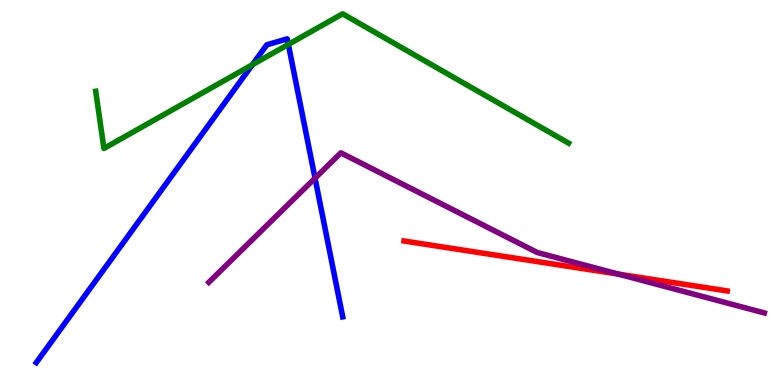[{'lines': ['blue', 'red'], 'intersections': []}, {'lines': ['green', 'red'], 'intersections': []}, {'lines': ['purple', 'red'], 'intersections': [{'x': 7.98, 'y': 2.88}]}, {'lines': ['blue', 'green'], 'intersections': [{'x': 3.26, 'y': 8.32}, {'x': 3.72, 'y': 8.85}]}, {'lines': ['blue', 'purple'], 'intersections': [{'x': 4.06, 'y': 5.37}]}, {'lines': ['green', 'purple'], 'intersections': []}]